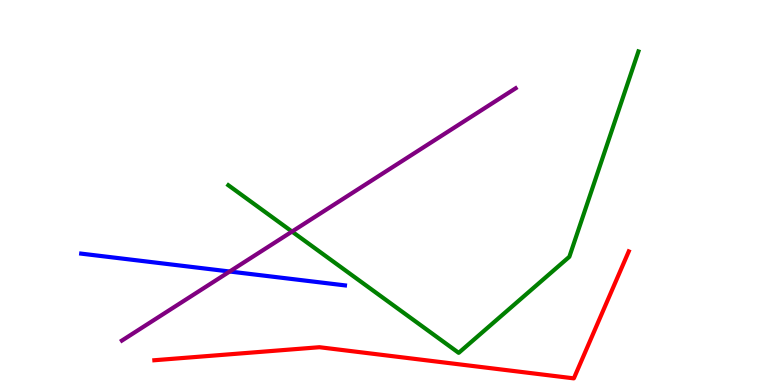[{'lines': ['blue', 'red'], 'intersections': []}, {'lines': ['green', 'red'], 'intersections': []}, {'lines': ['purple', 'red'], 'intersections': []}, {'lines': ['blue', 'green'], 'intersections': []}, {'lines': ['blue', 'purple'], 'intersections': [{'x': 2.96, 'y': 2.95}]}, {'lines': ['green', 'purple'], 'intersections': [{'x': 3.77, 'y': 3.99}]}]